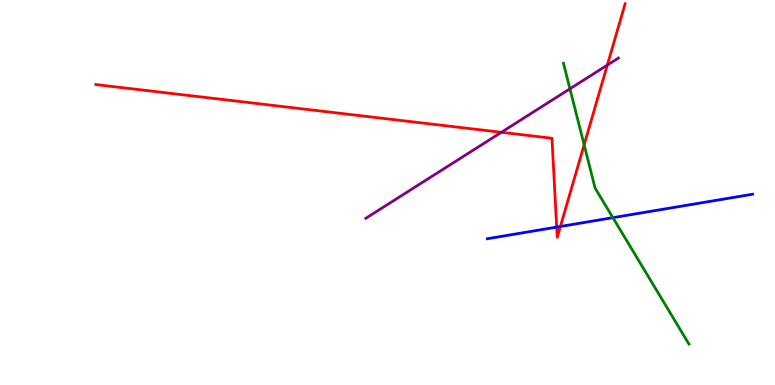[{'lines': ['blue', 'red'], 'intersections': [{'x': 7.18, 'y': 4.1}, {'x': 7.23, 'y': 4.12}]}, {'lines': ['green', 'red'], 'intersections': [{'x': 7.54, 'y': 6.24}]}, {'lines': ['purple', 'red'], 'intersections': [{'x': 6.47, 'y': 6.56}, {'x': 7.84, 'y': 8.31}]}, {'lines': ['blue', 'green'], 'intersections': [{'x': 7.91, 'y': 4.35}]}, {'lines': ['blue', 'purple'], 'intersections': []}, {'lines': ['green', 'purple'], 'intersections': [{'x': 7.35, 'y': 7.69}]}]